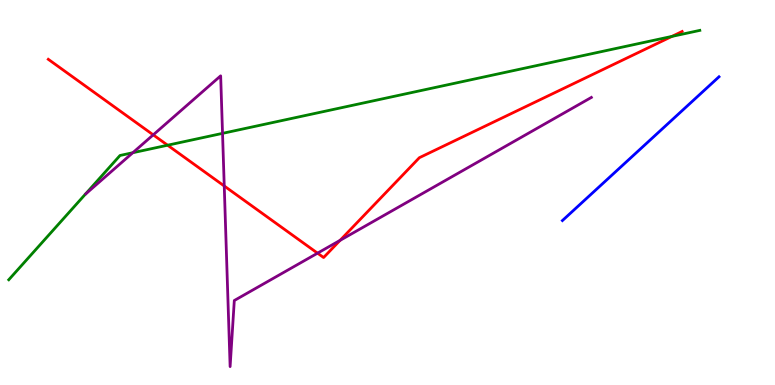[{'lines': ['blue', 'red'], 'intersections': []}, {'lines': ['green', 'red'], 'intersections': [{'x': 2.16, 'y': 6.23}, {'x': 8.67, 'y': 9.05}]}, {'lines': ['purple', 'red'], 'intersections': [{'x': 1.98, 'y': 6.5}, {'x': 2.89, 'y': 5.17}, {'x': 4.1, 'y': 3.42}, {'x': 4.39, 'y': 3.76}]}, {'lines': ['blue', 'green'], 'intersections': []}, {'lines': ['blue', 'purple'], 'intersections': []}, {'lines': ['green', 'purple'], 'intersections': [{'x': 1.71, 'y': 6.03}, {'x': 2.87, 'y': 6.54}]}]